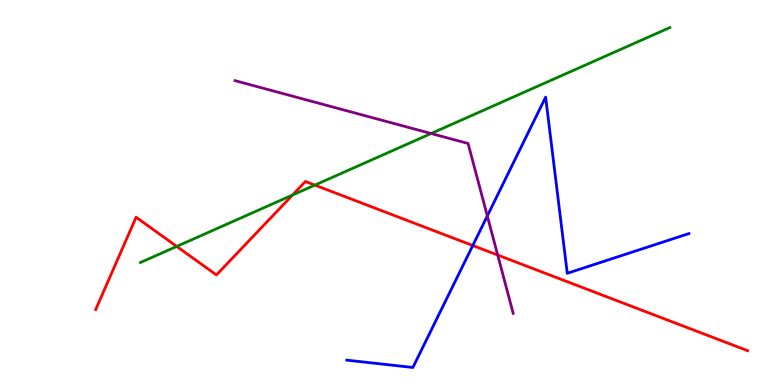[{'lines': ['blue', 'red'], 'intersections': [{'x': 6.1, 'y': 3.62}]}, {'lines': ['green', 'red'], 'intersections': [{'x': 2.28, 'y': 3.6}, {'x': 3.77, 'y': 4.93}, {'x': 4.06, 'y': 5.19}]}, {'lines': ['purple', 'red'], 'intersections': [{'x': 6.42, 'y': 3.37}]}, {'lines': ['blue', 'green'], 'intersections': []}, {'lines': ['blue', 'purple'], 'intersections': [{'x': 6.29, 'y': 4.39}]}, {'lines': ['green', 'purple'], 'intersections': [{'x': 5.56, 'y': 6.53}]}]